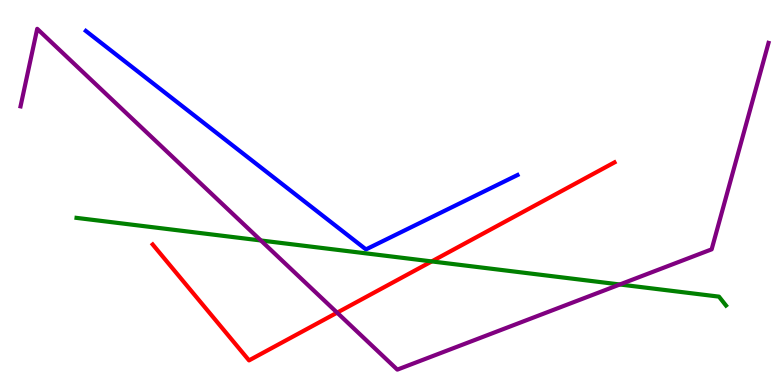[{'lines': ['blue', 'red'], 'intersections': []}, {'lines': ['green', 'red'], 'intersections': [{'x': 5.57, 'y': 3.21}]}, {'lines': ['purple', 'red'], 'intersections': [{'x': 4.35, 'y': 1.88}]}, {'lines': ['blue', 'green'], 'intersections': []}, {'lines': ['blue', 'purple'], 'intersections': []}, {'lines': ['green', 'purple'], 'intersections': [{'x': 3.37, 'y': 3.75}, {'x': 8.0, 'y': 2.61}]}]